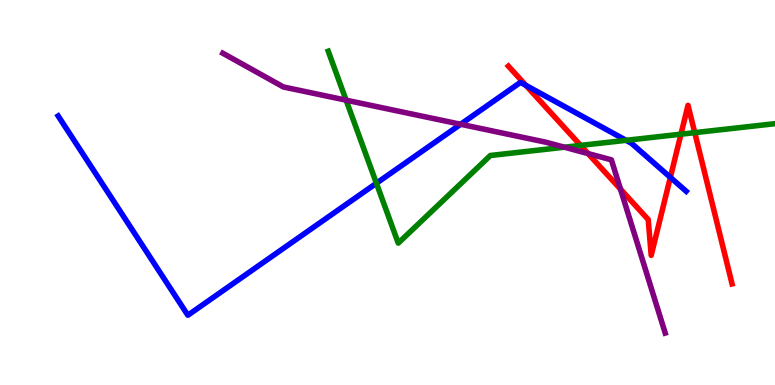[{'lines': ['blue', 'red'], 'intersections': [{'x': 6.79, 'y': 7.78}, {'x': 8.65, 'y': 5.39}]}, {'lines': ['green', 'red'], 'intersections': [{'x': 7.49, 'y': 6.22}, {'x': 8.79, 'y': 6.51}, {'x': 8.96, 'y': 6.55}]}, {'lines': ['purple', 'red'], 'intersections': [{'x': 7.59, 'y': 6.01}, {'x': 8.01, 'y': 5.09}]}, {'lines': ['blue', 'green'], 'intersections': [{'x': 4.86, 'y': 5.24}, {'x': 8.08, 'y': 6.36}]}, {'lines': ['blue', 'purple'], 'intersections': [{'x': 5.94, 'y': 6.77}]}, {'lines': ['green', 'purple'], 'intersections': [{'x': 4.47, 'y': 7.4}, {'x': 7.28, 'y': 6.18}]}]